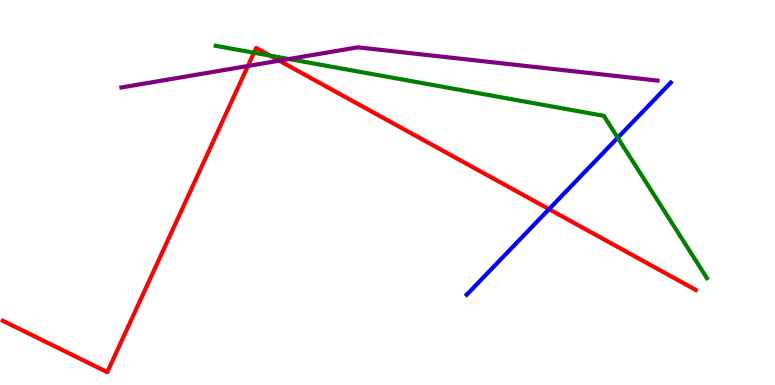[{'lines': ['blue', 'red'], 'intersections': [{'x': 7.08, 'y': 4.57}]}, {'lines': ['green', 'red'], 'intersections': [{'x': 3.28, 'y': 8.63}, {'x': 3.48, 'y': 8.56}]}, {'lines': ['purple', 'red'], 'intersections': [{'x': 3.2, 'y': 8.29}, {'x': 3.6, 'y': 8.42}]}, {'lines': ['blue', 'green'], 'intersections': [{'x': 7.97, 'y': 6.42}]}, {'lines': ['blue', 'purple'], 'intersections': []}, {'lines': ['green', 'purple'], 'intersections': [{'x': 3.73, 'y': 8.47}]}]